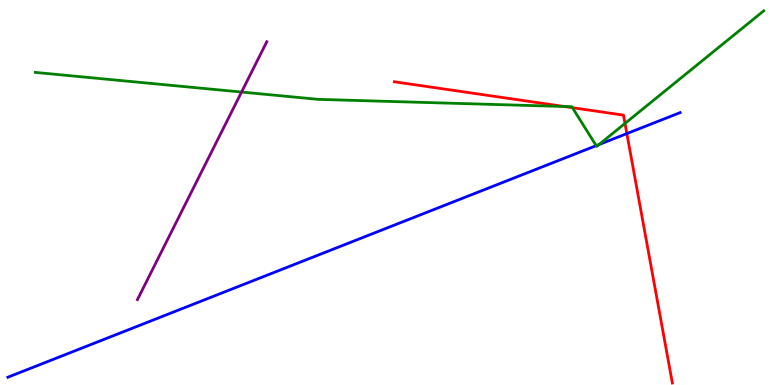[{'lines': ['blue', 'red'], 'intersections': [{'x': 8.09, 'y': 6.53}]}, {'lines': ['green', 'red'], 'intersections': [{'x': 7.28, 'y': 7.23}, {'x': 7.39, 'y': 7.2}, {'x': 8.06, 'y': 6.79}]}, {'lines': ['purple', 'red'], 'intersections': []}, {'lines': ['blue', 'green'], 'intersections': [{'x': 7.69, 'y': 6.22}, {'x': 7.73, 'y': 6.25}]}, {'lines': ['blue', 'purple'], 'intersections': []}, {'lines': ['green', 'purple'], 'intersections': [{'x': 3.12, 'y': 7.61}]}]